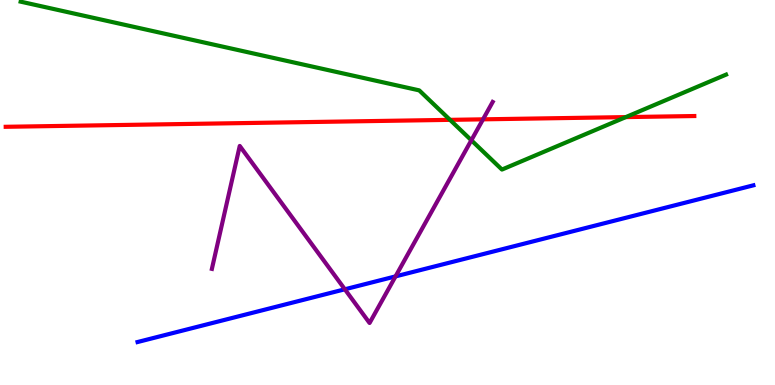[{'lines': ['blue', 'red'], 'intersections': []}, {'lines': ['green', 'red'], 'intersections': [{'x': 5.81, 'y': 6.89}, {'x': 8.07, 'y': 6.96}]}, {'lines': ['purple', 'red'], 'intersections': [{'x': 6.23, 'y': 6.9}]}, {'lines': ['blue', 'green'], 'intersections': []}, {'lines': ['blue', 'purple'], 'intersections': [{'x': 4.45, 'y': 2.49}, {'x': 5.1, 'y': 2.82}]}, {'lines': ['green', 'purple'], 'intersections': [{'x': 6.08, 'y': 6.36}]}]